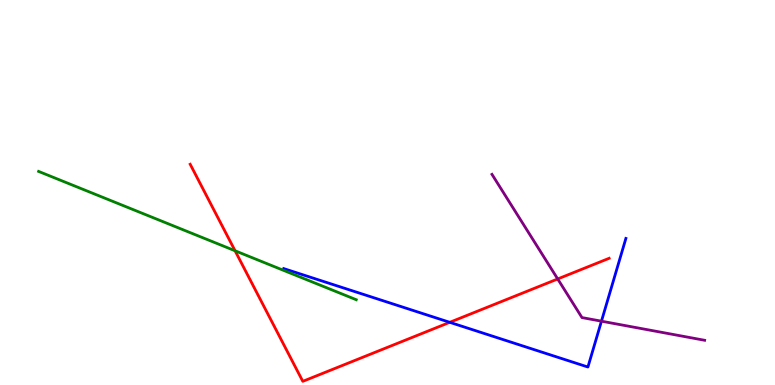[{'lines': ['blue', 'red'], 'intersections': [{'x': 5.8, 'y': 1.63}]}, {'lines': ['green', 'red'], 'intersections': [{'x': 3.03, 'y': 3.49}]}, {'lines': ['purple', 'red'], 'intersections': [{'x': 7.2, 'y': 2.75}]}, {'lines': ['blue', 'green'], 'intersections': []}, {'lines': ['blue', 'purple'], 'intersections': [{'x': 7.76, 'y': 1.66}]}, {'lines': ['green', 'purple'], 'intersections': []}]